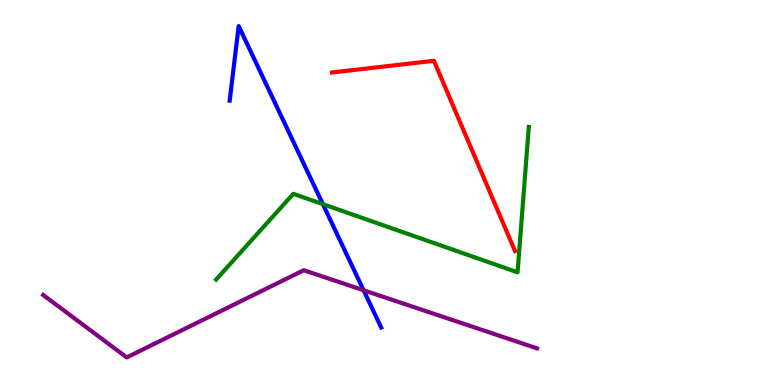[{'lines': ['blue', 'red'], 'intersections': []}, {'lines': ['green', 'red'], 'intersections': []}, {'lines': ['purple', 'red'], 'intersections': []}, {'lines': ['blue', 'green'], 'intersections': [{'x': 4.17, 'y': 4.7}]}, {'lines': ['blue', 'purple'], 'intersections': [{'x': 4.69, 'y': 2.46}]}, {'lines': ['green', 'purple'], 'intersections': []}]